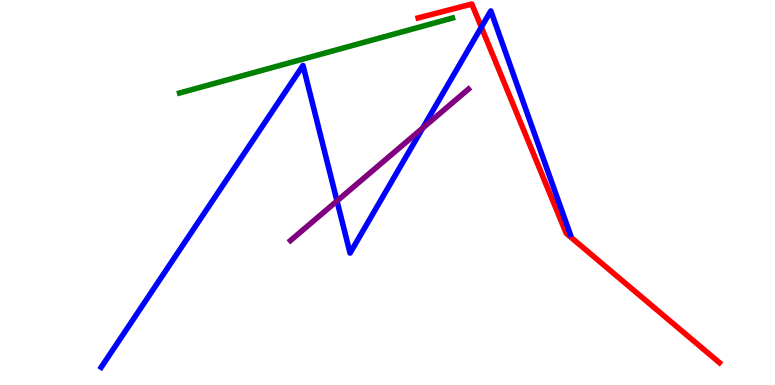[{'lines': ['blue', 'red'], 'intersections': [{'x': 6.21, 'y': 9.29}]}, {'lines': ['green', 'red'], 'intersections': []}, {'lines': ['purple', 'red'], 'intersections': []}, {'lines': ['blue', 'green'], 'intersections': []}, {'lines': ['blue', 'purple'], 'intersections': [{'x': 4.35, 'y': 4.78}, {'x': 5.45, 'y': 6.67}]}, {'lines': ['green', 'purple'], 'intersections': []}]